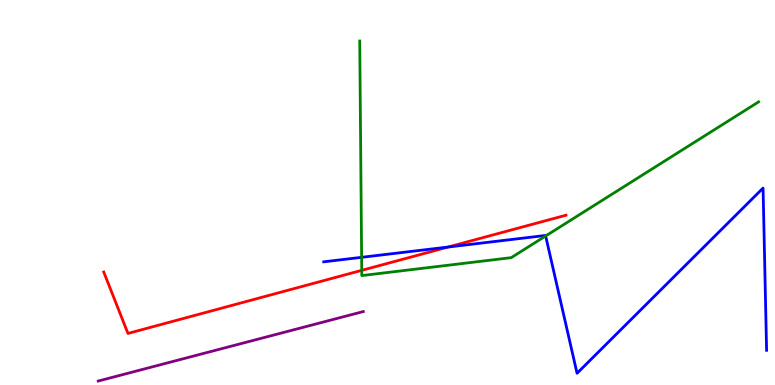[{'lines': ['blue', 'red'], 'intersections': [{'x': 5.78, 'y': 3.58}]}, {'lines': ['green', 'red'], 'intersections': [{'x': 4.67, 'y': 2.98}]}, {'lines': ['purple', 'red'], 'intersections': []}, {'lines': ['blue', 'green'], 'intersections': [{'x': 4.67, 'y': 3.32}, {'x': 7.04, 'y': 3.87}]}, {'lines': ['blue', 'purple'], 'intersections': []}, {'lines': ['green', 'purple'], 'intersections': []}]